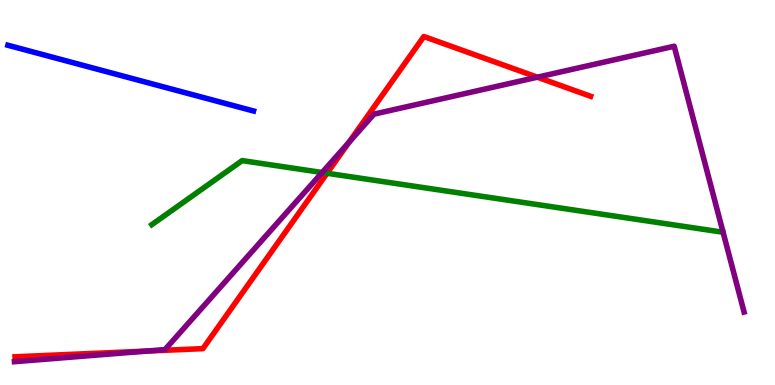[{'lines': ['blue', 'red'], 'intersections': []}, {'lines': ['green', 'red'], 'intersections': [{'x': 4.22, 'y': 5.5}]}, {'lines': ['purple', 'red'], 'intersections': [{'x': 1.9, 'y': 0.881}, {'x': 4.5, 'y': 6.3}, {'x': 6.93, 'y': 8.0}]}, {'lines': ['blue', 'green'], 'intersections': []}, {'lines': ['blue', 'purple'], 'intersections': []}, {'lines': ['green', 'purple'], 'intersections': [{'x': 4.16, 'y': 5.52}]}]